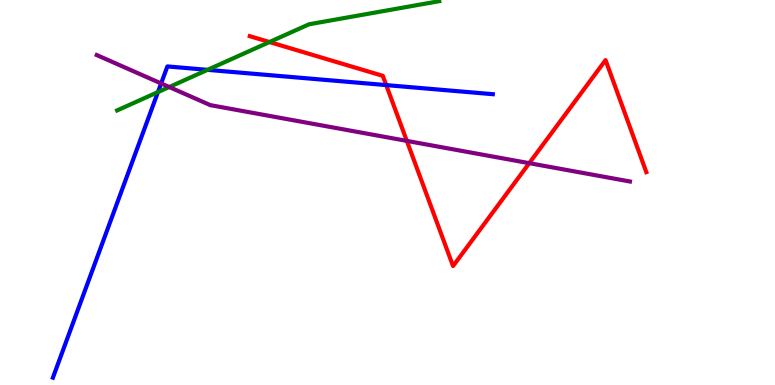[{'lines': ['blue', 'red'], 'intersections': [{'x': 4.98, 'y': 7.79}]}, {'lines': ['green', 'red'], 'intersections': [{'x': 3.48, 'y': 8.91}]}, {'lines': ['purple', 'red'], 'intersections': [{'x': 5.25, 'y': 6.34}, {'x': 6.83, 'y': 5.76}]}, {'lines': ['blue', 'green'], 'intersections': [{'x': 2.04, 'y': 7.61}, {'x': 2.68, 'y': 8.19}]}, {'lines': ['blue', 'purple'], 'intersections': [{'x': 2.08, 'y': 7.83}]}, {'lines': ['green', 'purple'], 'intersections': [{'x': 2.18, 'y': 7.74}]}]